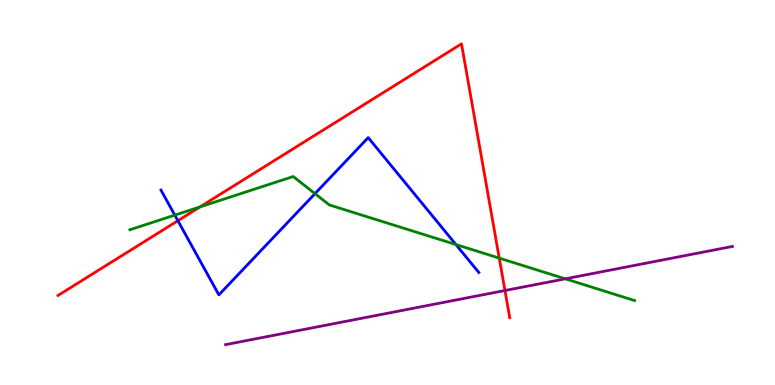[{'lines': ['blue', 'red'], 'intersections': [{'x': 2.3, 'y': 4.27}]}, {'lines': ['green', 'red'], 'intersections': [{'x': 2.58, 'y': 4.63}, {'x': 6.44, 'y': 3.3}]}, {'lines': ['purple', 'red'], 'intersections': [{'x': 6.52, 'y': 2.45}]}, {'lines': ['blue', 'green'], 'intersections': [{'x': 2.26, 'y': 4.41}, {'x': 4.06, 'y': 4.97}, {'x': 5.88, 'y': 3.65}]}, {'lines': ['blue', 'purple'], 'intersections': []}, {'lines': ['green', 'purple'], 'intersections': [{'x': 7.29, 'y': 2.76}]}]